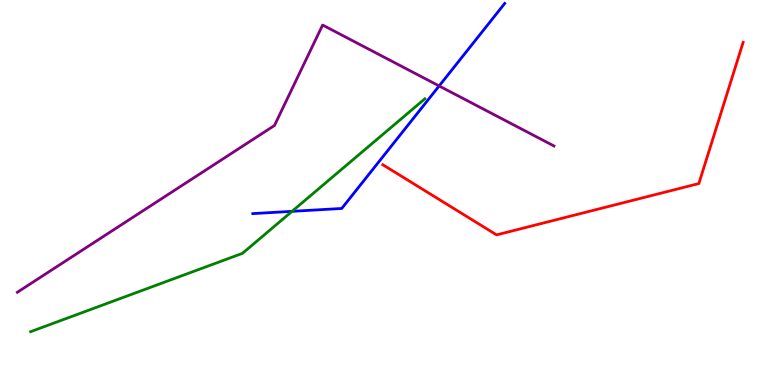[{'lines': ['blue', 'red'], 'intersections': []}, {'lines': ['green', 'red'], 'intersections': []}, {'lines': ['purple', 'red'], 'intersections': []}, {'lines': ['blue', 'green'], 'intersections': [{'x': 3.77, 'y': 4.51}]}, {'lines': ['blue', 'purple'], 'intersections': [{'x': 5.67, 'y': 7.77}]}, {'lines': ['green', 'purple'], 'intersections': []}]